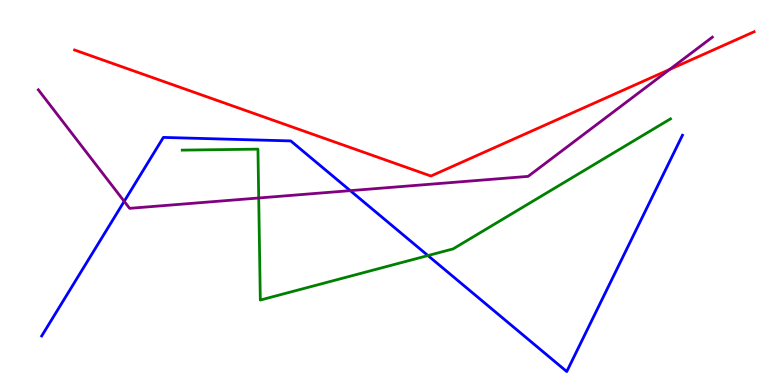[{'lines': ['blue', 'red'], 'intersections': []}, {'lines': ['green', 'red'], 'intersections': []}, {'lines': ['purple', 'red'], 'intersections': [{'x': 8.64, 'y': 8.2}]}, {'lines': ['blue', 'green'], 'intersections': [{'x': 5.52, 'y': 3.36}]}, {'lines': ['blue', 'purple'], 'intersections': [{'x': 1.6, 'y': 4.77}, {'x': 4.52, 'y': 5.05}]}, {'lines': ['green', 'purple'], 'intersections': [{'x': 3.34, 'y': 4.86}]}]